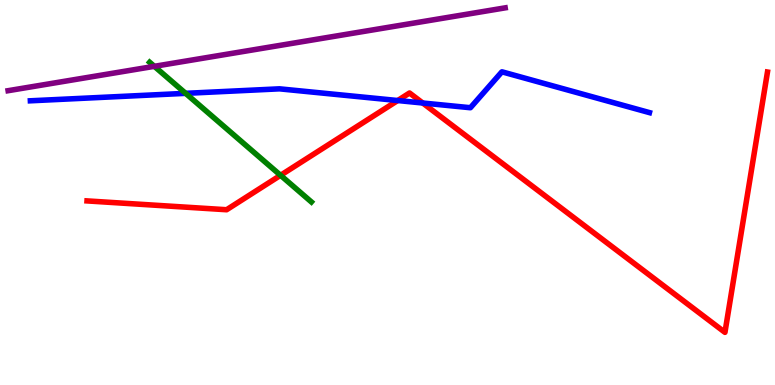[{'lines': ['blue', 'red'], 'intersections': [{'x': 5.13, 'y': 7.39}, {'x': 5.45, 'y': 7.32}]}, {'lines': ['green', 'red'], 'intersections': [{'x': 3.62, 'y': 5.45}]}, {'lines': ['purple', 'red'], 'intersections': []}, {'lines': ['blue', 'green'], 'intersections': [{'x': 2.4, 'y': 7.58}]}, {'lines': ['blue', 'purple'], 'intersections': []}, {'lines': ['green', 'purple'], 'intersections': [{'x': 1.99, 'y': 8.28}]}]